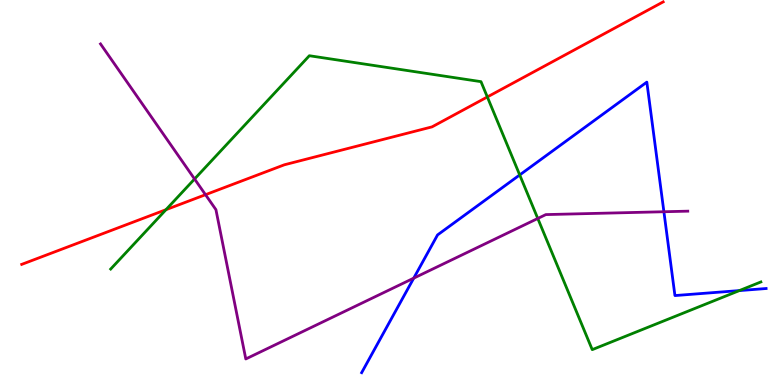[{'lines': ['blue', 'red'], 'intersections': []}, {'lines': ['green', 'red'], 'intersections': [{'x': 2.14, 'y': 4.55}, {'x': 6.29, 'y': 7.48}]}, {'lines': ['purple', 'red'], 'intersections': [{'x': 2.65, 'y': 4.94}]}, {'lines': ['blue', 'green'], 'intersections': [{'x': 6.71, 'y': 5.46}, {'x': 9.54, 'y': 2.45}]}, {'lines': ['blue', 'purple'], 'intersections': [{'x': 5.34, 'y': 2.78}, {'x': 8.57, 'y': 4.5}]}, {'lines': ['green', 'purple'], 'intersections': [{'x': 2.51, 'y': 5.35}, {'x': 6.94, 'y': 4.33}]}]